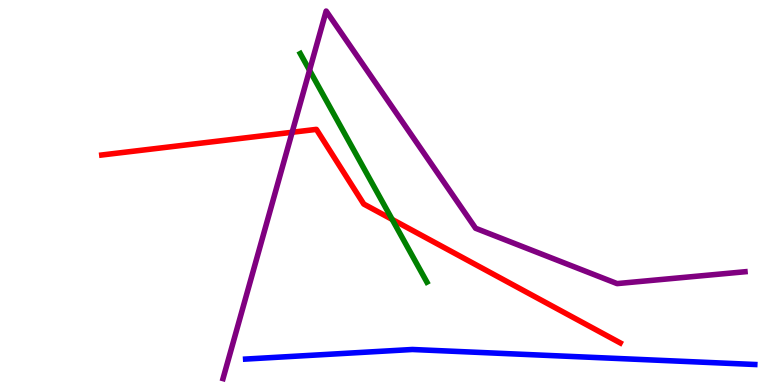[{'lines': ['blue', 'red'], 'intersections': []}, {'lines': ['green', 'red'], 'intersections': [{'x': 5.06, 'y': 4.3}]}, {'lines': ['purple', 'red'], 'intersections': [{'x': 3.77, 'y': 6.56}]}, {'lines': ['blue', 'green'], 'intersections': []}, {'lines': ['blue', 'purple'], 'intersections': []}, {'lines': ['green', 'purple'], 'intersections': [{'x': 3.99, 'y': 8.17}]}]